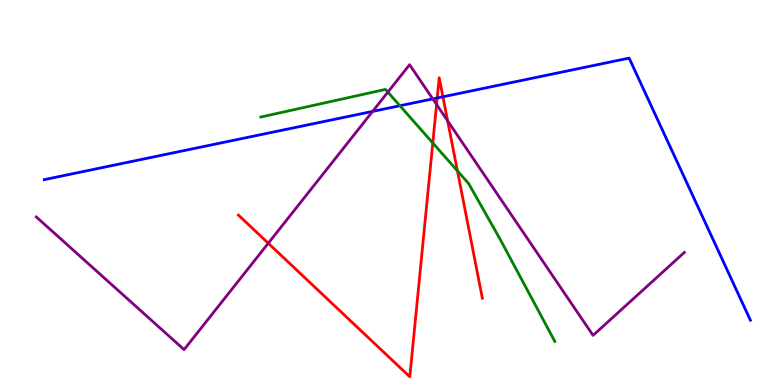[{'lines': ['blue', 'red'], 'intersections': [{'x': 5.64, 'y': 7.45}, {'x': 5.72, 'y': 7.49}]}, {'lines': ['green', 'red'], 'intersections': [{'x': 5.58, 'y': 6.29}, {'x': 5.9, 'y': 5.56}]}, {'lines': ['purple', 'red'], 'intersections': [{'x': 3.46, 'y': 3.68}, {'x': 5.63, 'y': 7.29}, {'x': 5.78, 'y': 6.86}]}, {'lines': ['blue', 'green'], 'intersections': [{'x': 5.16, 'y': 7.25}]}, {'lines': ['blue', 'purple'], 'intersections': [{'x': 4.81, 'y': 7.11}, {'x': 5.58, 'y': 7.43}]}, {'lines': ['green', 'purple'], 'intersections': [{'x': 5.0, 'y': 7.61}]}]